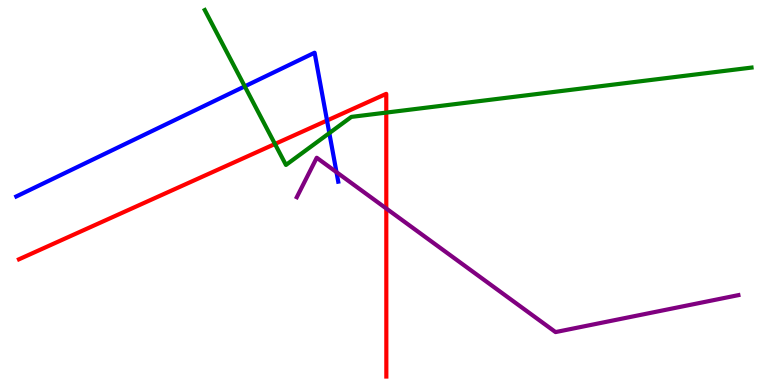[{'lines': ['blue', 'red'], 'intersections': [{'x': 4.22, 'y': 6.87}]}, {'lines': ['green', 'red'], 'intersections': [{'x': 3.55, 'y': 6.26}, {'x': 4.98, 'y': 7.08}]}, {'lines': ['purple', 'red'], 'intersections': [{'x': 4.98, 'y': 4.58}]}, {'lines': ['blue', 'green'], 'intersections': [{'x': 3.16, 'y': 7.76}, {'x': 4.25, 'y': 6.54}]}, {'lines': ['blue', 'purple'], 'intersections': [{'x': 4.34, 'y': 5.53}]}, {'lines': ['green', 'purple'], 'intersections': []}]